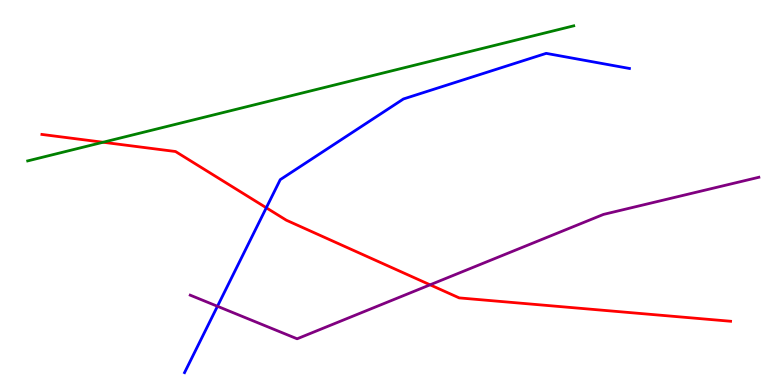[{'lines': ['blue', 'red'], 'intersections': [{'x': 3.44, 'y': 4.6}]}, {'lines': ['green', 'red'], 'intersections': [{'x': 1.33, 'y': 6.31}]}, {'lines': ['purple', 'red'], 'intersections': [{'x': 5.55, 'y': 2.6}]}, {'lines': ['blue', 'green'], 'intersections': []}, {'lines': ['blue', 'purple'], 'intersections': [{'x': 2.81, 'y': 2.04}]}, {'lines': ['green', 'purple'], 'intersections': []}]